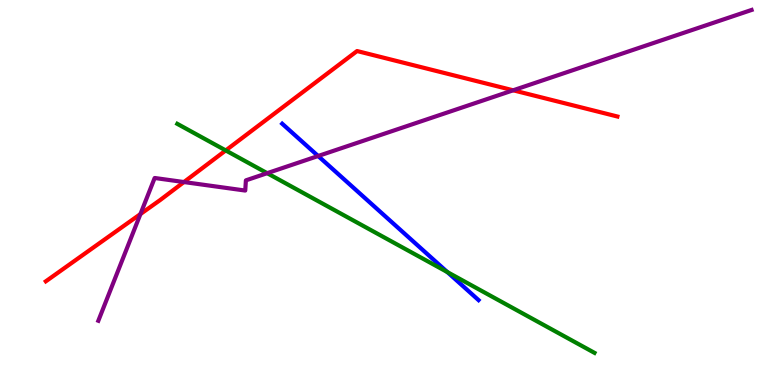[{'lines': ['blue', 'red'], 'intersections': []}, {'lines': ['green', 'red'], 'intersections': [{'x': 2.91, 'y': 6.09}]}, {'lines': ['purple', 'red'], 'intersections': [{'x': 1.81, 'y': 4.44}, {'x': 2.37, 'y': 5.27}, {'x': 6.62, 'y': 7.65}]}, {'lines': ['blue', 'green'], 'intersections': [{'x': 5.77, 'y': 2.93}]}, {'lines': ['blue', 'purple'], 'intersections': [{'x': 4.1, 'y': 5.95}]}, {'lines': ['green', 'purple'], 'intersections': [{'x': 3.45, 'y': 5.5}]}]